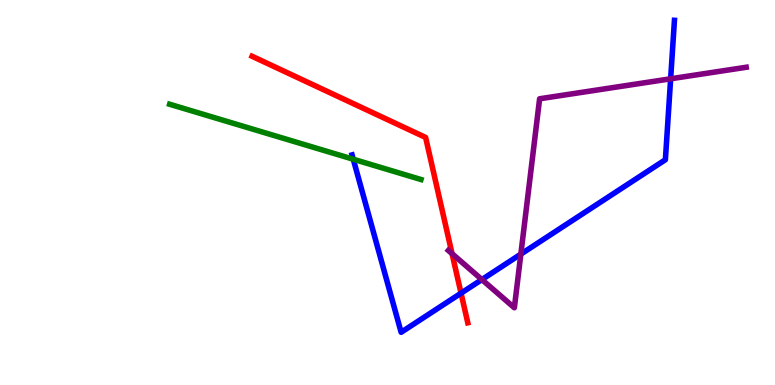[{'lines': ['blue', 'red'], 'intersections': [{'x': 5.95, 'y': 2.39}]}, {'lines': ['green', 'red'], 'intersections': []}, {'lines': ['purple', 'red'], 'intersections': [{'x': 5.83, 'y': 3.41}]}, {'lines': ['blue', 'green'], 'intersections': [{'x': 4.56, 'y': 5.86}]}, {'lines': ['blue', 'purple'], 'intersections': [{'x': 6.22, 'y': 2.74}, {'x': 6.72, 'y': 3.4}, {'x': 8.65, 'y': 7.95}]}, {'lines': ['green', 'purple'], 'intersections': []}]